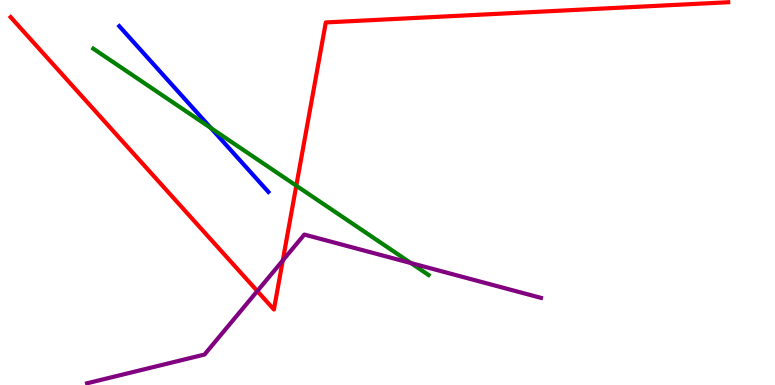[{'lines': ['blue', 'red'], 'intersections': []}, {'lines': ['green', 'red'], 'intersections': [{'x': 3.82, 'y': 5.18}]}, {'lines': ['purple', 'red'], 'intersections': [{'x': 3.32, 'y': 2.44}, {'x': 3.65, 'y': 3.23}]}, {'lines': ['blue', 'green'], 'intersections': [{'x': 2.72, 'y': 6.67}]}, {'lines': ['blue', 'purple'], 'intersections': []}, {'lines': ['green', 'purple'], 'intersections': [{'x': 5.3, 'y': 3.17}]}]